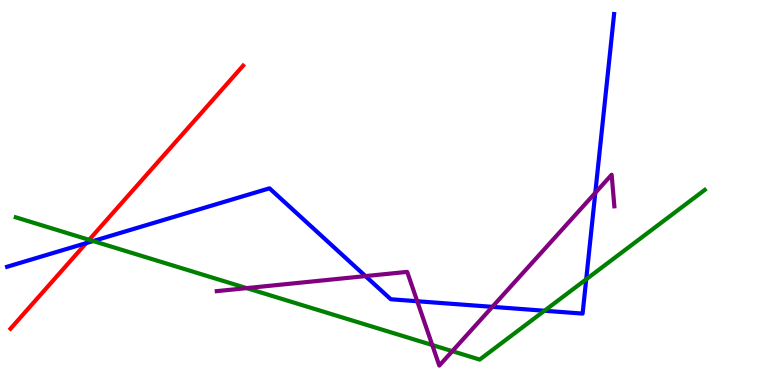[{'lines': ['blue', 'red'], 'intersections': [{'x': 1.11, 'y': 3.69}]}, {'lines': ['green', 'red'], 'intersections': [{'x': 1.15, 'y': 3.77}]}, {'lines': ['purple', 'red'], 'intersections': []}, {'lines': ['blue', 'green'], 'intersections': [{'x': 1.2, 'y': 3.74}, {'x': 7.03, 'y': 1.93}, {'x': 7.56, 'y': 2.75}]}, {'lines': ['blue', 'purple'], 'intersections': [{'x': 4.72, 'y': 2.83}, {'x': 5.38, 'y': 2.18}, {'x': 6.35, 'y': 2.03}, {'x': 7.68, 'y': 4.99}]}, {'lines': ['green', 'purple'], 'intersections': [{'x': 3.18, 'y': 2.52}, {'x': 5.58, 'y': 1.04}, {'x': 5.84, 'y': 0.879}]}]